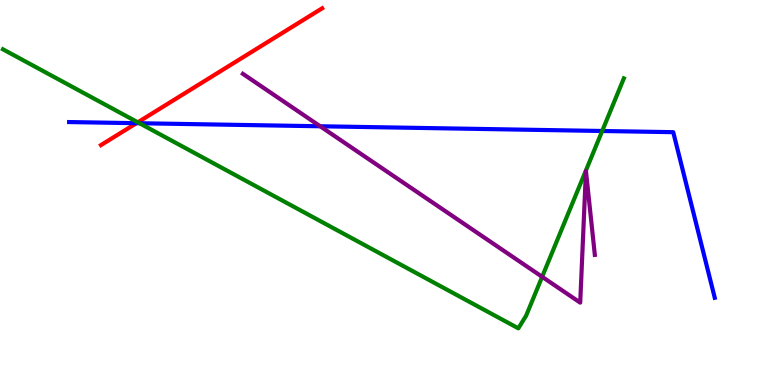[{'lines': ['blue', 'red'], 'intersections': [{'x': 1.76, 'y': 6.8}]}, {'lines': ['green', 'red'], 'intersections': [{'x': 1.78, 'y': 6.82}]}, {'lines': ['purple', 'red'], 'intersections': []}, {'lines': ['blue', 'green'], 'intersections': [{'x': 1.8, 'y': 6.8}, {'x': 7.77, 'y': 6.6}]}, {'lines': ['blue', 'purple'], 'intersections': [{'x': 4.13, 'y': 6.72}]}, {'lines': ['green', 'purple'], 'intersections': [{'x': 7.0, 'y': 2.81}]}]